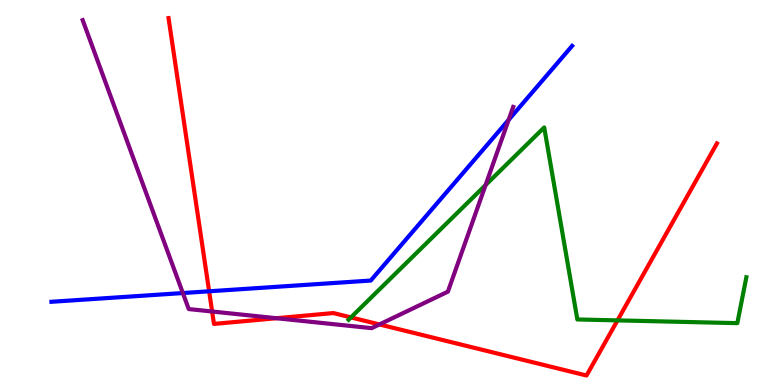[{'lines': ['blue', 'red'], 'intersections': [{'x': 2.7, 'y': 2.43}]}, {'lines': ['green', 'red'], 'intersections': [{'x': 4.53, 'y': 1.76}, {'x': 7.97, 'y': 1.68}]}, {'lines': ['purple', 'red'], 'intersections': [{'x': 2.74, 'y': 1.91}, {'x': 3.57, 'y': 1.73}, {'x': 4.9, 'y': 1.57}]}, {'lines': ['blue', 'green'], 'intersections': []}, {'lines': ['blue', 'purple'], 'intersections': [{'x': 2.36, 'y': 2.39}, {'x': 6.56, 'y': 6.89}]}, {'lines': ['green', 'purple'], 'intersections': [{'x': 6.27, 'y': 5.19}]}]